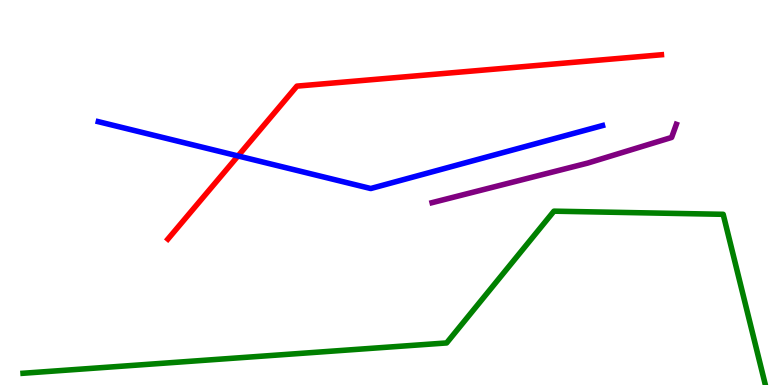[{'lines': ['blue', 'red'], 'intersections': [{'x': 3.07, 'y': 5.95}]}, {'lines': ['green', 'red'], 'intersections': []}, {'lines': ['purple', 'red'], 'intersections': []}, {'lines': ['blue', 'green'], 'intersections': []}, {'lines': ['blue', 'purple'], 'intersections': []}, {'lines': ['green', 'purple'], 'intersections': []}]